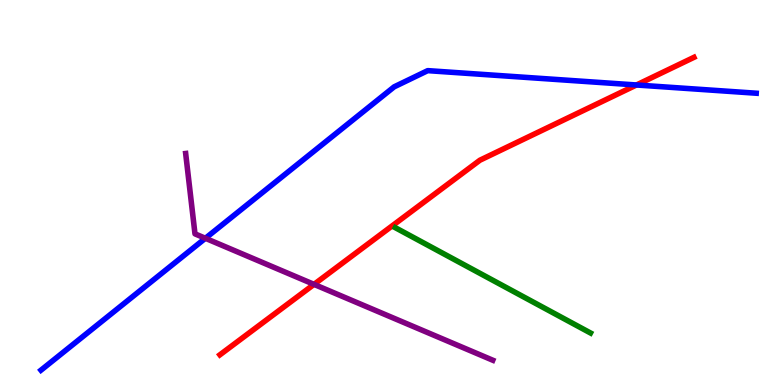[{'lines': ['blue', 'red'], 'intersections': [{'x': 8.21, 'y': 7.79}]}, {'lines': ['green', 'red'], 'intersections': []}, {'lines': ['purple', 'red'], 'intersections': [{'x': 4.05, 'y': 2.61}]}, {'lines': ['blue', 'green'], 'intersections': []}, {'lines': ['blue', 'purple'], 'intersections': [{'x': 2.65, 'y': 3.81}]}, {'lines': ['green', 'purple'], 'intersections': []}]